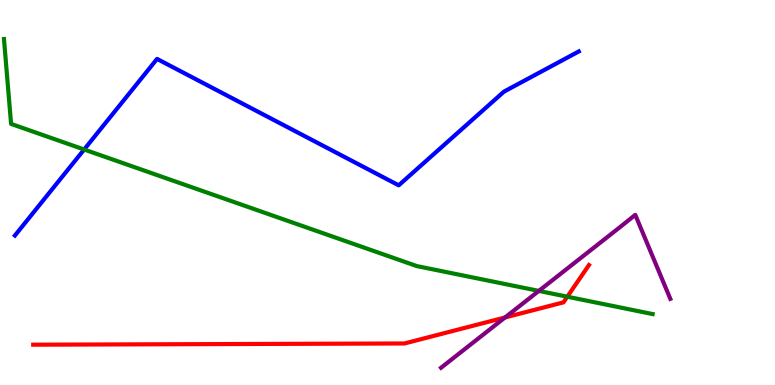[{'lines': ['blue', 'red'], 'intersections': []}, {'lines': ['green', 'red'], 'intersections': [{'x': 7.32, 'y': 2.29}]}, {'lines': ['purple', 'red'], 'intersections': [{'x': 6.52, 'y': 1.75}]}, {'lines': ['blue', 'green'], 'intersections': [{'x': 1.09, 'y': 6.12}]}, {'lines': ['blue', 'purple'], 'intersections': []}, {'lines': ['green', 'purple'], 'intersections': [{'x': 6.95, 'y': 2.44}]}]